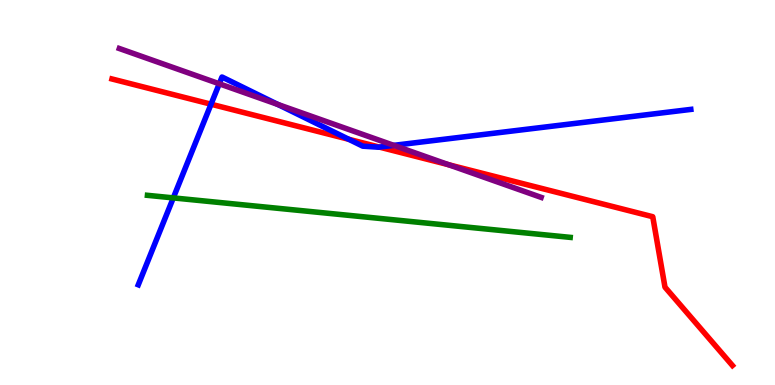[{'lines': ['blue', 'red'], 'intersections': [{'x': 2.72, 'y': 7.29}, {'x': 4.5, 'y': 6.38}, {'x': 4.9, 'y': 6.18}]}, {'lines': ['green', 'red'], 'intersections': []}, {'lines': ['purple', 'red'], 'intersections': [{'x': 5.79, 'y': 5.72}]}, {'lines': ['blue', 'green'], 'intersections': [{'x': 2.24, 'y': 4.86}]}, {'lines': ['blue', 'purple'], 'intersections': [{'x': 2.83, 'y': 7.82}, {'x': 3.59, 'y': 7.29}, {'x': 5.08, 'y': 6.22}]}, {'lines': ['green', 'purple'], 'intersections': []}]